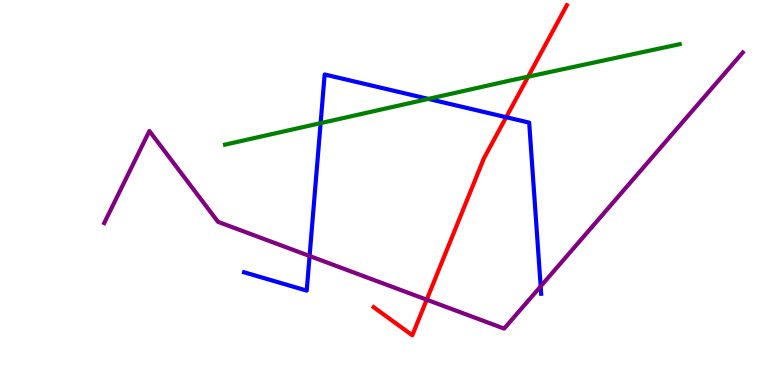[{'lines': ['blue', 'red'], 'intersections': [{'x': 6.53, 'y': 6.96}]}, {'lines': ['green', 'red'], 'intersections': [{'x': 6.81, 'y': 8.01}]}, {'lines': ['purple', 'red'], 'intersections': [{'x': 5.51, 'y': 2.22}]}, {'lines': ['blue', 'green'], 'intersections': [{'x': 4.14, 'y': 6.8}, {'x': 5.53, 'y': 7.43}]}, {'lines': ['blue', 'purple'], 'intersections': [{'x': 3.99, 'y': 3.35}, {'x': 6.98, 'y': 2.56}]}, {'lines': ['green', 'purple'], 'intersections': []}]